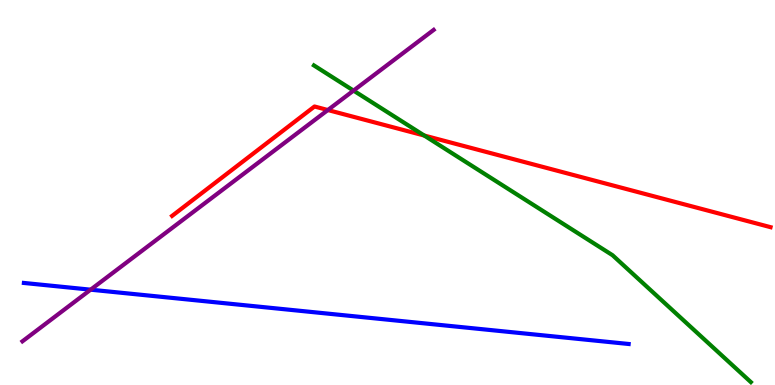[{'lines': ['blue', 'red'], 'intersections': []}, {'lines': ['green', 'red'], 'intersections': [{'x': 5.47, 'y': 6.48}]}, {'lines': ['purple', 'red'], 'intersections': [{'x': 4.23, 'y': 7.14}]}, {'lines': ['blue', 'green'], 'intersections': []}, {'lines': ['blue', 'purple'], 'intersections': [{'x': 1.17, 'y': 2.48}]}, {'lines': ['green', 'purple'], 'intersections': [{'x': 4.56, 'y': 7.65}]}]